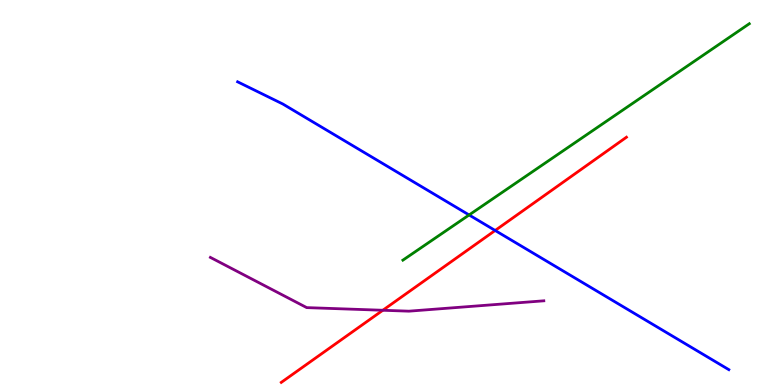[{'lines': ['blue', 'red'], 'intersections': [{'x': 6.39, 'y': 4.01}]}, {'lines': ['green', 'red'], 'intersections': []}, {'lines': ['purple', 'red'], 'intersections': [{'x': 4.94, 'y': 1.94}]}, {'lines': ['blue', 'green'], 'intersections': [{'x': 6.05, 'y': 4.42}]}, {'lines': ['blue', 'purple'], 'intersections': []}, {'lines': ['green', 'purple'], 'intersections': []}]